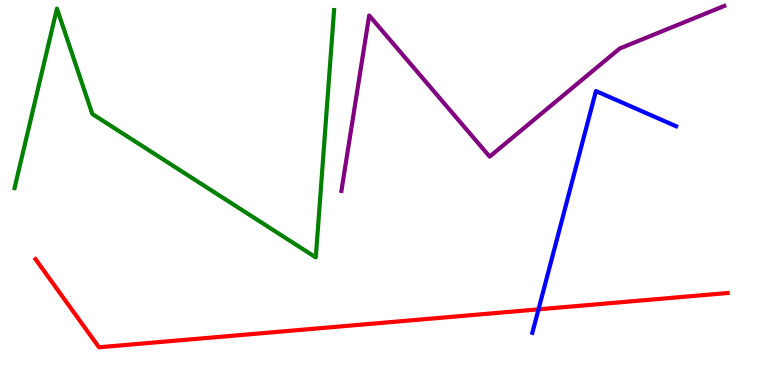[{'lines': ['blue', 'red'], 'intersections': [{'x': 6.95, 'y': 1.97}]}, {'lines': ['green', 'red'], 'intersections': []}, {'lines': ['purple', 'red'], 'intersections': []}, {'lines': ['blue', 'green'], 'intersections': []}, {'lines': ['blue', 'purple'], 'intersections': []}, {'lines': ['green', 'purple'], 'intersections': []}]